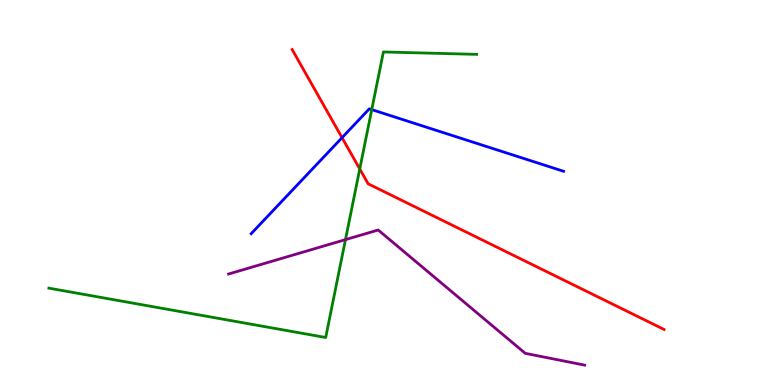[{'lines': ['blue', 'red'], 'intersections': [{'x': 4.41, 'y': 6.42}]}, {'lines': ['green', 'red'], 'intersections': [{'x': 4.64, 'y': 5.61}]}, {'lines': ['purple', 'red'], 'intersections': []}, {'lines': ['blue', 'green'], 'intersections': [{'x': 4.8, 'y': 7.15}]}, {'lines': ['blue', 'purple'], 'intersections': []}, {'lines': ['green', 'purple'], 'intersections': [{'x': 4.46, 'y': 3.78}]}]